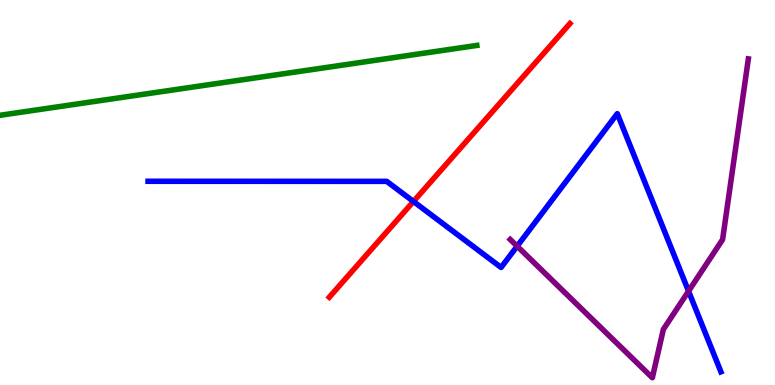[{'lines': ['blue', 'red'], 'intersections': [{'x': 5.34, 'y': 4.77}]}, {'lines': ['green', 'red'], 'intersections': []}, {'lines': ['purple', 'red'], 'intersections': []}, {'lines': ['blue', 'green'], 'intersections': []}, {'lines': ['blue', 'purple'], 'intersections': [{'x': 6.67, 'y': 3.61}, {'x': 8.88, 'y': 2.44}]}, {'lines': ['green', 'purple'], 'intersections': []}]